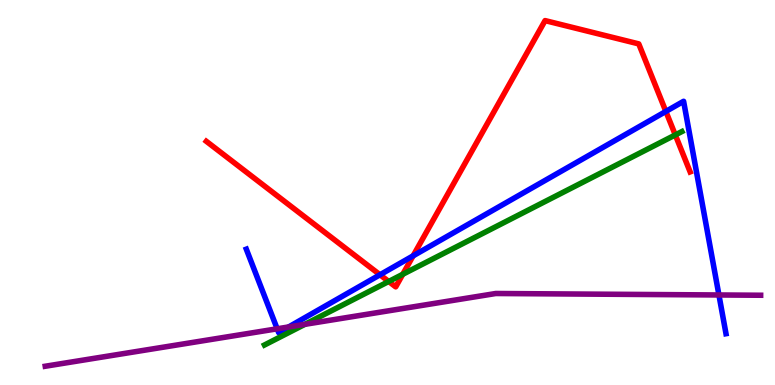[{'lines': ['blue', 'red'], 'intersections': [{'x': 4.9, 'y': 2.86}, {'x': 5.33, 'y': 3.35}, {'x': 8.59, 'y': 7.11}]}, {'lines': ['green', 'red'], 'intersections': [{'x': 5.02, 'y': 2.69}, {'x': 5.2, 'y': 2.88}, {'x': 8.71, 'y': 6.5}]}, {'lines': ['purple', 'red'], 'intersections': []}, {'lines': ['blue', 'green'], 'intersections': []}, {'lines': ['blue', 'purple'], 'intersections': [{'x': 3.58, 'y': 1.46}, {'x': 3.72, 'y': 1.51}, {'x': 9.28, 'y': 2.34}]}, {'lines': ['green', 'purple'], 'intersections': [{'x': 3.93, 'y': 1.58}]}]